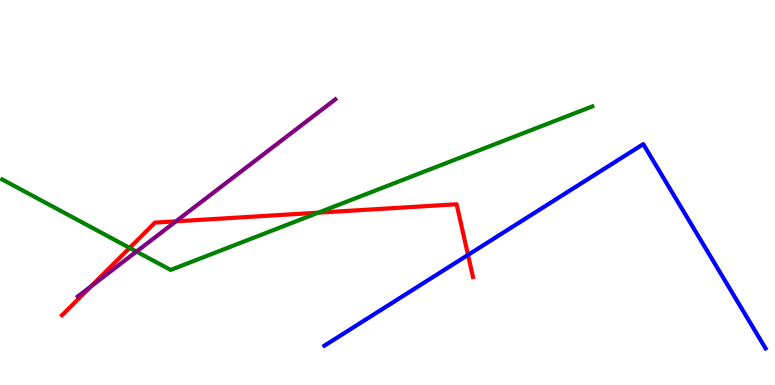[{'lines': ['blue', 'red'], 'intersections': [{'x': 6.04, 'y': 3.38}]}, {'lines': ['green', 'red'], 'intersections': [{'x': 1.67, 'y': 3.56}, {'x': 4.11, 'y': 4.48}]}, {'lines': ['purple', 'red'], 'intersections': [{'x': 1.18, 'y': 2.56}, {'x': 2.27, 'y': 4.25}]}, {'lines': ['blue', 'green'], 'intersections': []}, {'lines': ['blue', 'purple'], 'intersections': []}, {'lines': ['green', 'purple'], 'intersections': [{'x': 1.76, 'y': 3.47}]}]